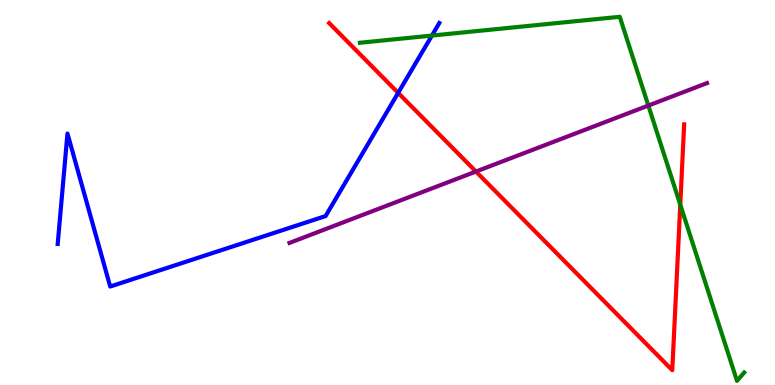[{'lines': ['blue', 'red'], 'intersections': [{'x': 5.14, 'y': 7.59}]}, {'lines': ['green', 'red'], 'intersections': [{'x': 8.78, 'y': 4.68}]}, {'lines': ['purple', 'red'], 'intersections': [{'x': 6.14, 'y': 5.54}]}, {'lines': ['blue', 'green'], 'intersections': [{'x': 5.57, 'y': 9.08}]}, {'lines': ['blue', 'purple'], 'intersections': []}, {'lines': ['green', 'purple'], 'intersections': [{'x': 8.37, 'y': 7.26}]}]